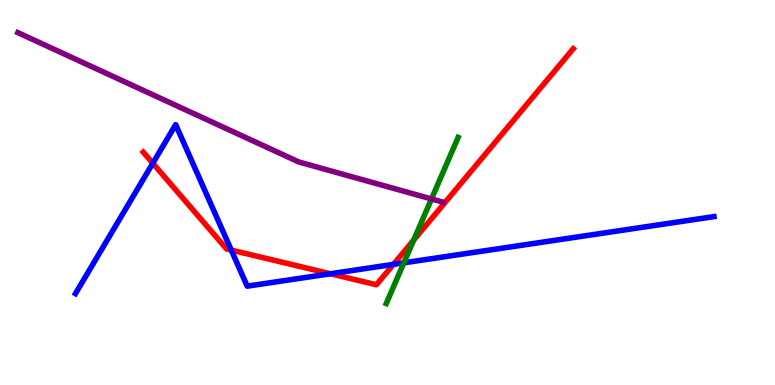[{'lines': ['blue', 'red'], 'intersections': [{'x': 1.97, 'y': 5.76}, {'x': 2.98, 'y': 3.5}, {'x': 4.26, 'y': 2.89}, {'x': 5.08, 'y': 3.13}]}, {'lines': ['green', 'red'], 'intersections': [{'x': 5.34, 'y': 3.77}]}, {'lines': ['purple', 'red'], 'intersections': []}, {'lines': ['blue', 'green'], 'intersections': [{'x': 5.21, 'y': 3.17}]}, {'lines': ['blue', 'purple'], 'intersections': []}, {'lines': ['green', 'purple'], 'intersections': [{'x': 5.57, 'y': 4.83}]}]